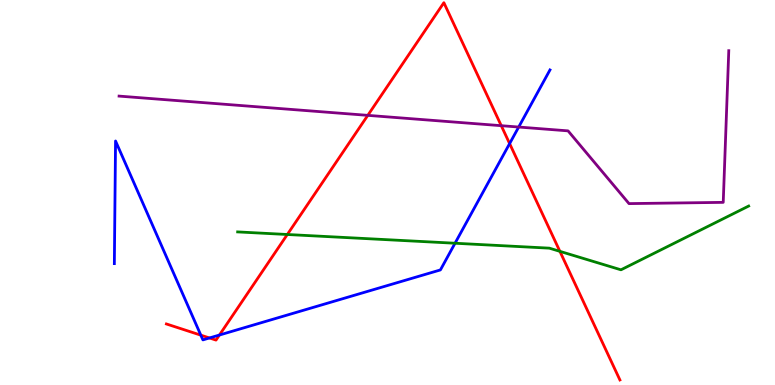[{'lines': ['blue', 'red'], 'intersections': [{'x': 2.59, 'y': 1.29}, {'x': 2.7, 'y': 1.22}, {'x': 2.83, 'y': 1.3}, {'x': 6.58, 'y': 6.27}]}, {'lines': ['green', 'red'], 'intersections': [{'x': 3.71, 'y': 3.91}, {'x': 7.22, 'y': 3.47}]}, {'lines': ['purple', 'red'], 'intersections': [{'x': 4.75, 'y': 7.0}, {'x': 6.47, 'y': 6.74}]}, {'lines': ['blue', 'green'], 'intersections': [{'x': 5.87, 'y': 3.68}]}, {'lines': ['blue', 'purple'], 'intersections': [{'x': 6.69, 'y': 6.7}]}, {'lines': ['green', 'purple'], 'intersections': []}]